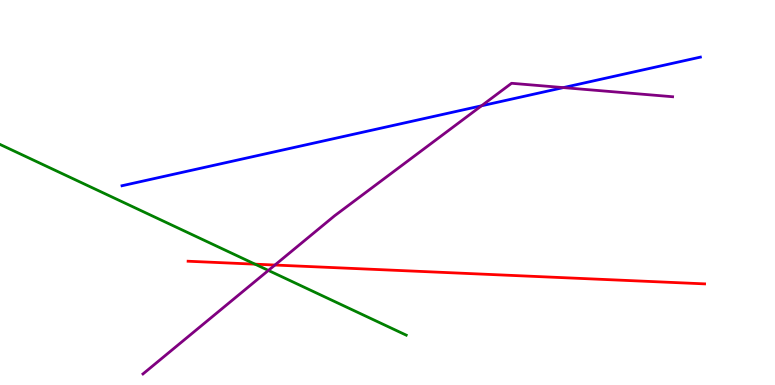[{'lines': ['blue', 'red'], 'intersections': []}, {'lines': ['green', 'red'], 'intersections': [{'x': 3.29, 'y': 3.14}]}, {'lines': ['purple', 'red'], 'intersections': [{'x': 3.55, 'y': 3.12}]}, {'lines': ['blue', 'green'], 'intersections': []}, {'lines': ['blue', 'purple'], 'intersections': [{'x': 6.21, 'y': 7.25}, {'x': 7.27, 'y': 7.72}]}, {'lines': ['green', 'purple'], 'intersections': [{'x': 3.46, 'y': 2.98}]}]